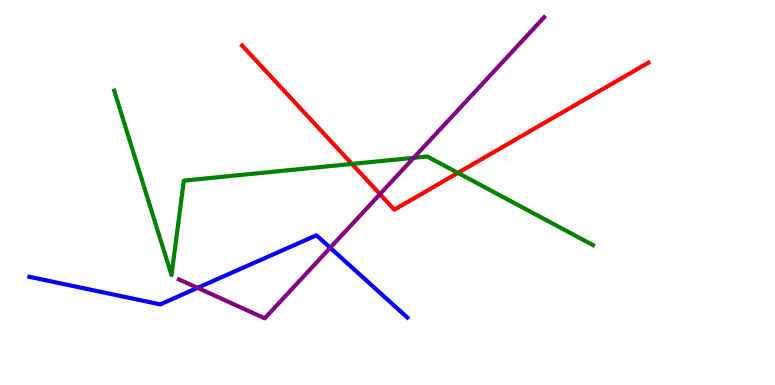[{'lines': ['blue', 'red'], 'intersections': []}, {'lines': ['green', 'red'], 'intersections': [{'x': 4.54, 'y': 5.74}, {'x': 5.91, 'y': 5.51}]}, {'lines': ['purple', 'red'], 'intersections': [{'x': 4.9, 'y': 4.96}]}, {'lines': ['blue', 'green'], 'intersections': []}, {'lines': ['blue', 'purple'], 'intersections': [{'x': 2.55, 'y': 2.52}, {'x': 4.26, 'y': 3.56}]}, {'lines': ['green', 'purple'], 'intersections': [{'x': 5.34, 'y': 5.9}]}]